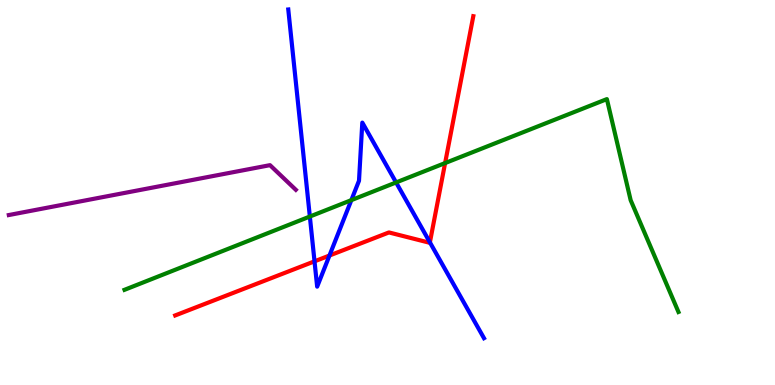[{'lines': ['blue', 'red'], 'intersections': [{'x': 4.06, 'y': 3.21}, {'x': 4.25, 'y': 3.36}, {'x': 5.55, 'y': 3.71}]}, {'lines': ['green', 'red'], 'intersections': [{'x': 5.74, 'y': 5.76}]}, {'lines': ['purple', 'red'], 'intersections': []}, {'lines': ['blue', 'green'], 'intersections': [{'x': 4.0, 'y': 4.38}, {'x': 4.53, 'y': 4.8}, {'x': 5.11, 'y': 5.26}]}, {'lines': ['blue', 'purple'], 'intersections': []}, {'lines': ['green', 'purple'], 'intersections': []}]